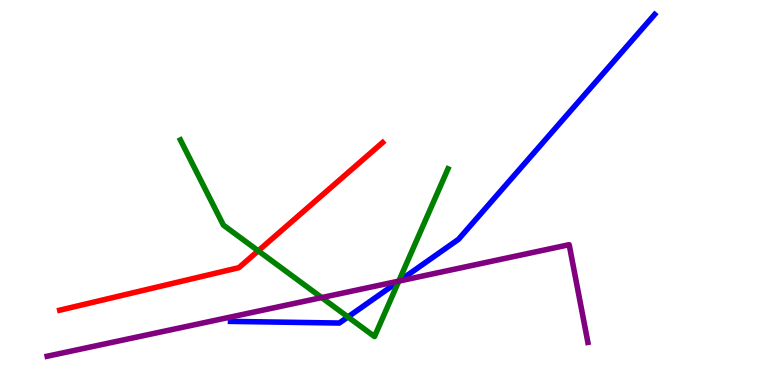[{'lines': ['blue', 'red'], 'intersections': []}, {'lines': ['green', 'red'], 'intersections': [{'x': 3.33, 'y': 3.49}]}, {'lines': ['purple', 'red'], 'intersections': []}, {'lines': ['blue', 'green'], 'intersections': [{'x': 4.49, 'y': 1.77}, {'x': 5.14, 'y': 2.69}]}, {'lines': ['blue', 'purple'], 'intersections': [{'x': 5.15, 'y': 2.7}]}, {'lines': ['green', 'purple'], 'intersections': [{'x': 4.15, 'y': 2.27}, {'x': 5.15, 'y': 2.7}]}]